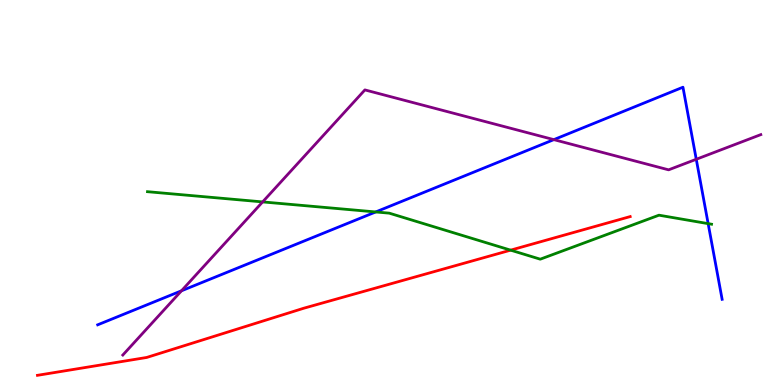[{'lines': ['blue', 'red'], 'intersections': []}, {'lines': ['green', 'red'], 'intersections': [{'x': 6.59, 'y': 3.5}]}, {'lines': ['purple', 'red'], 'intersections': []}, {'lines': ['blue', 'green'], 'intersections': [{'x': 4.85, 'y': 4.49}, {'x': 9.14, 'y': 4.19}]}, {'lines': ['blue', 'purple'], 'intersections': [{'x': 2.34, 'y': 2.45}, {'x': 7.15, 'y': 6.37}, {'x': 8.98, 'y': 5.86}]}, {'lines': ['green', 'purple'], 'intersections': [{'x': 3.39, 'y': 4.76}]}]